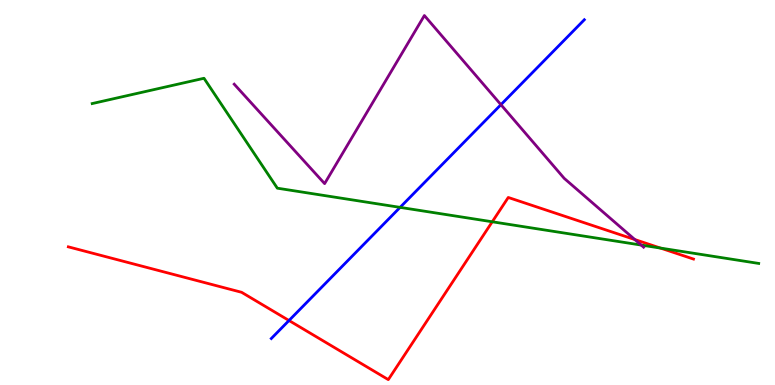[{'lines': ['blue', 'red'], 'intersections': [{'x': 3.73, 'y': 1.68}]}, {'lines': ['green', 'red'], 'intersections': [{'x': 6.35, 'y': 4.24}, {'x': 8.52, 'y': 3.56}]}, {'lines': ['purple', 'red'], 'intersections': [{'x': 8.19, 'y': 3.78}]}, {'lines': ['blue', 'green'], 'intersections': [{'x': 5.16, 'y': 4.61}]}, {'lines': ['blue', 'purple'], 'intersections': [{'x': 6.46, 'y': 7.28}]}, {'lines': ['green', 'purple'], 'intersections': [{'x': 8.27, 'y': 3.63}]}]